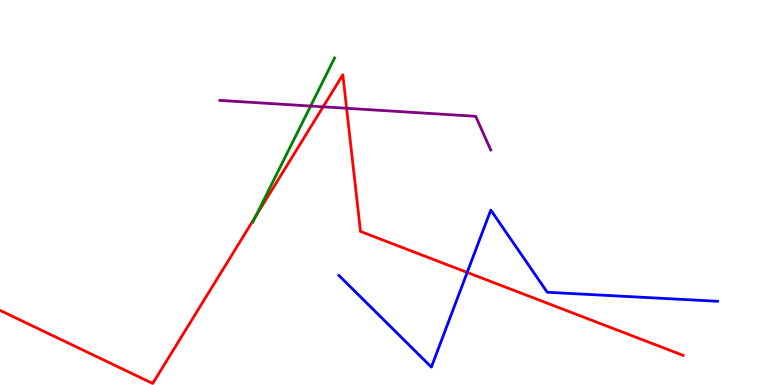[{'lines': ['blue', 'red'], 'intersections': [{'x': 6.03, 'y': 2.92}]}, {'lines': ['green', 'red'], 'intersections': [{'x': 3.3, 'y': 4.38}]}, {'lines': ['purple', 'red'], 'intersections': [{'x': 4.17, 'y': 7.23}, {'x': 4.47, 'y': 7.19}]}, {'lines': ['blue', 'green'], 'intersections': []}, {'lines': ['blue', 'purple'], 'intersections': []}, {'lines': ['green', 'purple'], 'intersections': [{'x': 4.01, 'y': 7.25}]}]